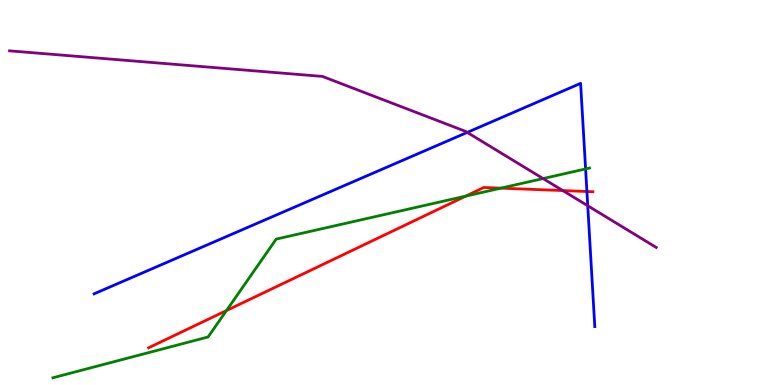[{'lines': ['blue', 'red'], 'intersections': [{'x': 7.57, 'y': 5.03}]}, {'lines': ['green', 'red'], 'intersections': [{'x': 2.92, 'y': 1.93}, {'x': 6.01, 'y': 4.91}, {'x': 6.46, 'y': 5.11}]}, {'lines': ['purple', 'red'], 'intersections': [{'x': 7.26, 'y': 5.05}]}, {'lines': ['blue', 'green'], 'intersections': [{'x': 7.56, 'y': 5.61}]}, {'lines': ['blue', 'purple'], 'intersections': [{'x': 6.03, 'y': 6.56}, {'x': 7.58, 'y': 4.66}]}, {'lines': ['green', 'purple'], 'intersections': [{'x': 7.01, 'y': 5.36}]}]